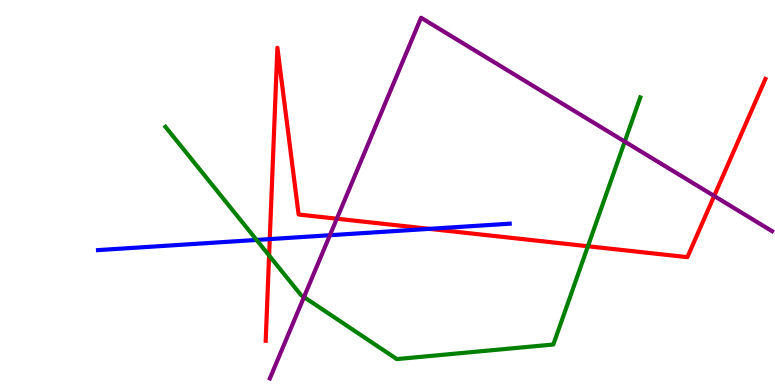[{'lines': ['blue', 'red'], 'intersections': [{'x': 3.48, 'y': 3.79}, {'x': 5.54, 'y': 4.06}]}, {'lines': ['green', 'red'], 'intersections': [{'x': 3.47, 'y': 3.36}, {'x': 7.59, 'y': 3.6}]}, {'lines': ['purple', 'red'], 'intersections': [{'x': 4.35, 'y': 4.32}, {'x': 9.22, 'y': 4.91}]}, {'lines': ['blue', 'green'], 'intersections': [{'x': 3.31, 'y': 3.77}]}, {'lines': ['blue', 'purple'], 'intersections': [{'x': 4.26, 'y': 3.89}]}, {'lines': ['green', 'purple'], 'intersections': [{'x': 3.92, 'y': 2.28}, {'x': 8.06, 'y': 6.32}]}]